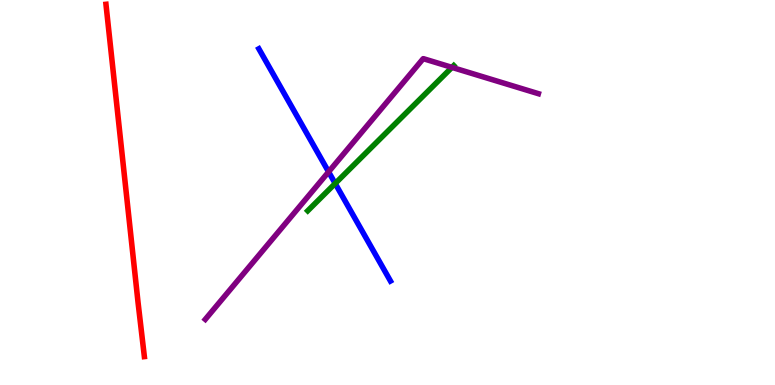[{'lines': ['blue', 'red'], 'intersections': []}, {'lines': ['green', 'red'], 'intersections': []}, {'lines': ['purple', 'red'], 'intersections': []}, {'lines': ['blue', 'green'], 'intersections': [{'x': 4.33, 'y': 5.23}]}, {'lines': ['blue', 'purple'], 'intersections': [{'x': 4.24, 'y': 5.54}]}, {'lines': ['green', 'purple'], 'intersections': [{'x': 5.83, 'y': 8.25}]}]